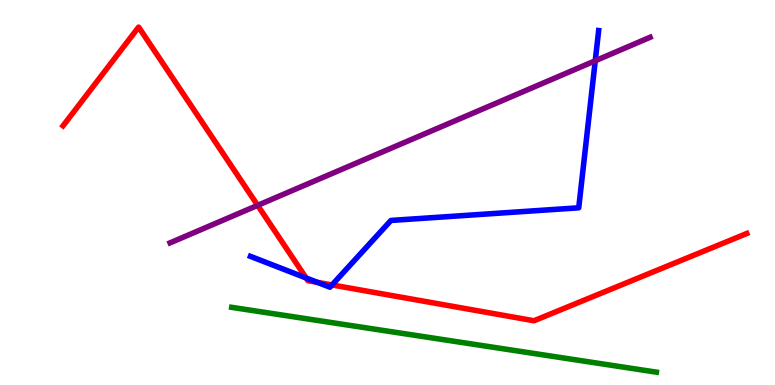[{'lines': ['blue', 'red'], 'intersections': [{'x': 3.95, 'y': 2.78}, {'x': 4.1, 'y': 2.67}, {'x': 4.28, 'y': 2.6}]}, {'lines': ['green', 'red'], 'intersections': []}, {'lines': ['purple', 'red'], 'intersections': [{'x': 3.32, 'y': 4.67}]}, {'lines': ['blue', 'green'], 'intersections': []}, {'lines': ['blue', 'purple'], 'intersections': [{'x': 7.68, 'y': 8.42}]}, {'lines': ['green', 'purple'], 'intersections': []}]